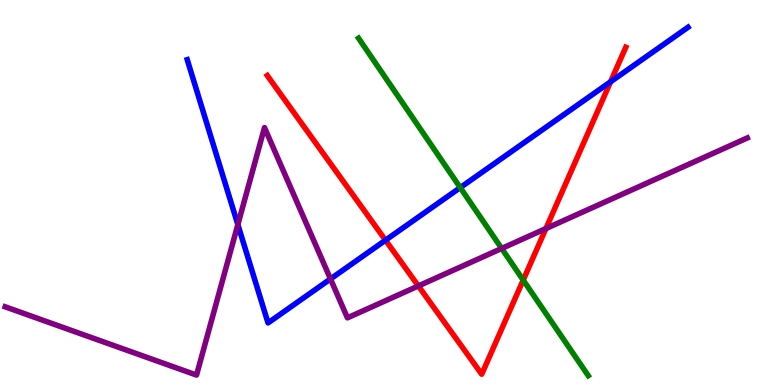[{'lines': ['blue', 'red'], 'intersections': [{'x': 4.97, 'y': 3.76}, {'x': 7.88, 'y': 7.88}]}, {'lines': ['green', 'red'], 'intersections': [{'x': 6.75, 'y': 2.72}]}, {'lines': ['purple', 'red'], 'intersections': [{'x': 5.4, 'y': 2.57}, {'x': 7.04, 'y': 4.06}]}, {'lines': ['blue', 'green'], 'intersections': [{'x': 5.94, 'y': 5.13}]}, {'lines': ['blue', 'purple'], 'intersections': [{'x': 3.07, 'y': 4.17}, {'x': 4.26, 'y': 2.75}]}, {'lines': ['green', 'purple'], 'intersections': [{'x': 6.47, 'y': 3.55}]}]